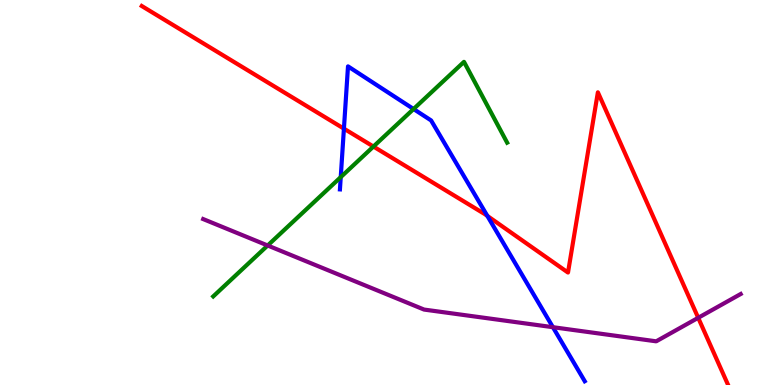[{'lines': ['blue', 'red'], 'intersections': [{'x': 4.44, 'y': 6.66}, {'x': 6.29, 'y': 4.39}]}, {'lines': ['green', 'red'], 'intersections': [{'x': 4.82, 'y': 6.19}]}, {'lines': ['purple', 'red'], 'intersections': [{'x': 9.01, 'y': 1.75}]}, {'lines': ['blue', 'green'], 'intersections': [{'x': 4.4, 'y': 5.4}, {'x': 5.34, 'y': 7.17}]}, {'lines': ['blue', 'purple'], 'intersections': [{'x': 7.13, 'y': 1.5}]}, {'lines': ['green', 'purple'], 'intersections': [{'x': 3.45, 'y': 3.62}]}]